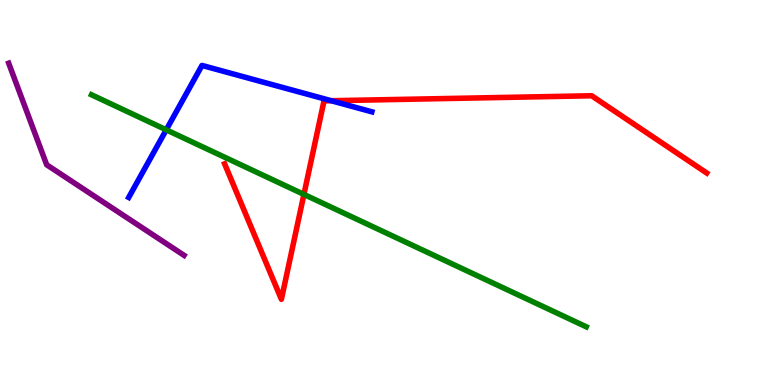[{'lines': ['blue', 'red'], 'intersections': [{'x': 4.27, 'y': 7.38}]}, {'lines': ['green', 'red'], 'intersections': [{'x': 3.92, 'y': 4.95}]}, {'lines': ['purple', 'red'], 'intersections': []}, {'lines': ['blue', 'green'], 'intersections': [{'x': 2.15, 'y': 6.63}]}, {'lines': ['blue', 'purple'], 'intersections': []}, {'lines': ['green', 'purple'], 'intersections': []}]